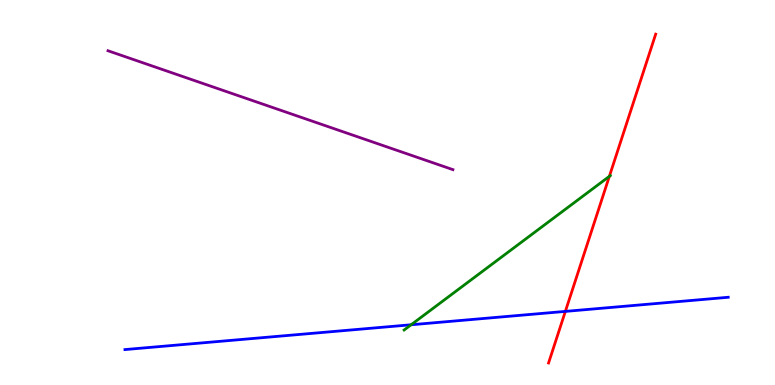[{'lines': ['blue', 'red'], 'intersections': [{'x': 7.3, 'y': 1.91}]}, {'lines': ['green', 'red'], 'intersections': [{'x': 7.86, 'y': 5.42}]}, {'lines': ['purple', 'red'], 'intersections': []}, {'lines': ['blue', 'green'], 'intersections': [{'x': 5.3, 'y': 1.56}]}, {'lines': ['blue', 'purple'], 'intersections': []}, {'lines': ['green', 'purple'], 'intersections': []}]